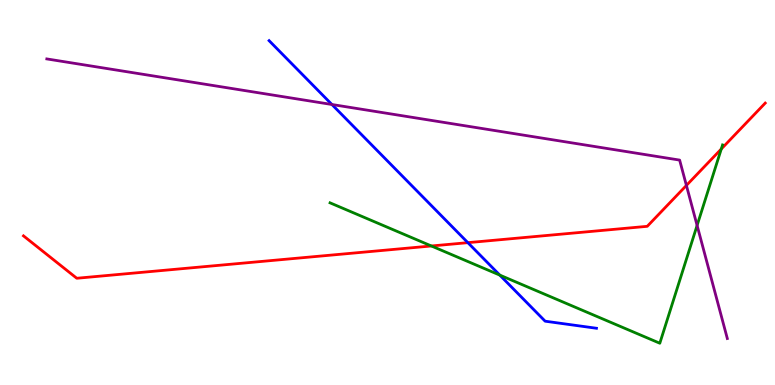[{'lines': ['blue', 'red'], 'intersections': [{'x': 6.04, 'y': 3.7}]}, {'lines': ['green', 'red'], 'intersections': [{'x': 5.57, 'y': 3.61}, {'x': 9.31, 'y': 6.13}]}, {'lines': ['purple', 'red'], 'intersections': [{'x': 8.86, 'y': 5.18}]}, {'lines': ['blue', 'green'], 'intersections': [{'x': 6.45, 'y': 2.85}]}, {'lines': ['blue', 'purple'], 'intersections': [{'x': 4.28, 'y': 7.29}]}, {'lines': ['green', 'purple'], 'intersections': [{'x': 8.99, 'y': 4.14}]}]